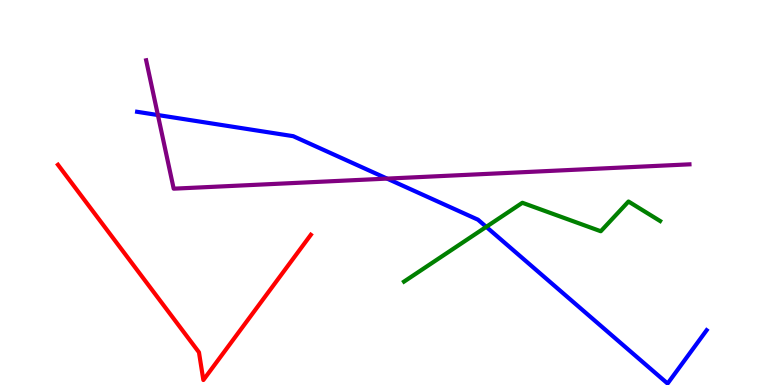[{'lines': ['blue', 'red'], 'intersections': []}, {'lines': ['green', 'red'], 'intersections': []}, {'lines': ['purple', 'red'], 'intersections': []}, {'lines': ['blue', 'green'], 'intersections': [{'x': 6.27, 'y': 4.11}]}, {'lines': ['blue', 'purple'], 'intersections': [{'x': 2.04, 'y': 7.01}, {'x': 4.99, 'y': 5.36}]}, {'lines': ['green', 'purple'], 'intersections': []}]